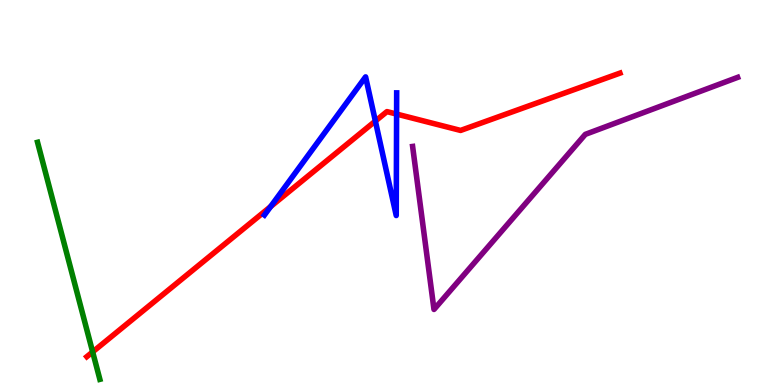[{'lines': ['blue', 'red'], 'intersections': [{'x': 3.49, 'y': 4.63}, {'x': 4.84, 'y': 6.86}, {'x': 5.12, 'y': 7.04}]}, {'lines': ['green', 'red'], 'intersections': [{'x': 1.2, 'y': 0.859}]}, {'lines': ['purple', 'red'], 'intersections': []}, {'lines': ['blue', 'green'], 'intersections': []}, {'lines': ['blue', 'purple'], 'intersections': []}, {'lines': ['green', 'purple'], 'intersections': []}]